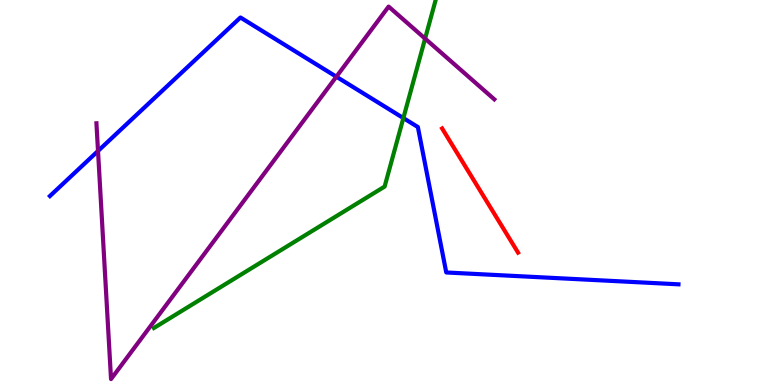[{'lines': ['blue', 'red'], 'intersections': []}, {'lines': ['green', 'red'], 'intersections': []}, {'lines': ['purple', 'red'], 'intersections': []}, {'lines': ['blue', 'green'], 'intersections': [{'x': 5.2, 'y': 6.93}]}, {'lines': ['blue', 'purple'], 'intersections': [{'x': 1.26, 'y': 6.08}, {'x': 4.34, 'y': 8.01}]}, {'lines': ['green', 'purple'], 'intersections': [{'x': 5.49, 'y': 9.0}]}]